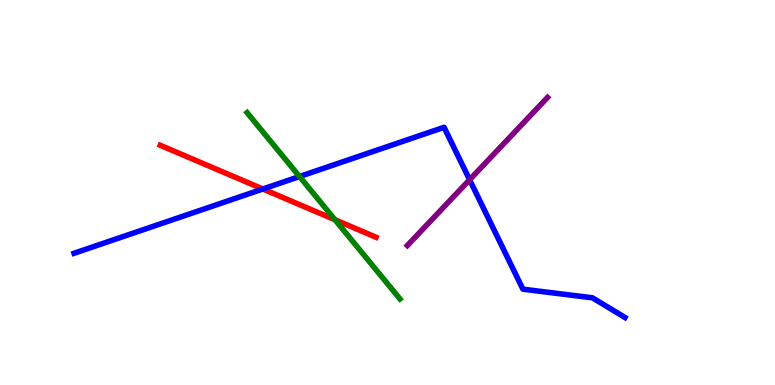[{'lines': ['blue', 'red'], 'intersections': [{'x': 3.39, 'y': 5.09}]}, {'lines': ['green', 'red'], 'intersections': [{'x': 4.32, 'y': 4.29}]}, {'lines': ['purple', 'red'], 'intersections': []}, {'lines': ['blue', 'green'], 'intersections': [{'x': 3.86, 'y': 5.41}]}, {'lines': ['blue', 'purple'], 'intersections': [{'x': 6.06, 'y': 5.33}]}, {'lines': ['green', 'purple'], 'intersections': []}]